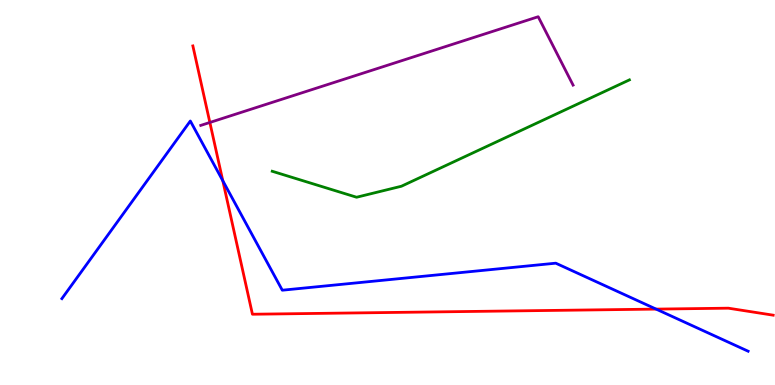[{'lines': ['blue', 'red'], 'intersections': [{'x': 2.87, 'y': 5.31}, {'x': 8.47, 'y': 1.97}]}, {'lines': ['green', 'red'], 'intersections': []}, {'lines': ['purple', 'red'], 'intersections': [{'x': 2.71, 'y': 6.82}]}, {'lines': ['blue', 'green'], 'intersections': []}, {'lines': ['blue', 'purple'], 'intersections': []}, {'lines': ['green', 'purple'], 'intersections': []}]